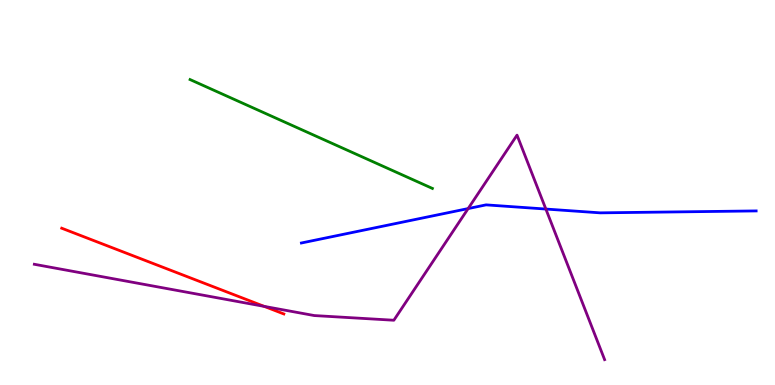[{'lines': ['blue', 'red'], 'intersections': []}, {'lines': ['green', 'red'], 'intersections': []}, {'lines': ['purple', 'red'], 'intersections': [{'x': 3.41, 'y': 2.04}]}, {'lines': ['blue', 'green'], 'intersections': []}, {'lines': ['blue', 'purple'], 'intersections': [{'x': 6.04, 'y': 4.58}, {'x': 7.04, 'y': 4.57}]}, {'lines': ['green', 'purple'], 'intersections': []}]